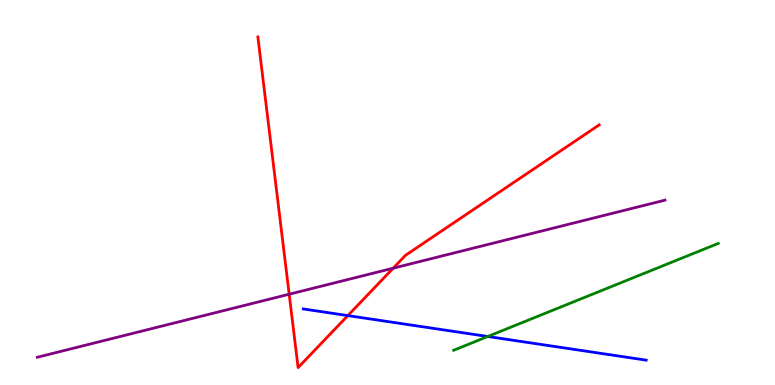[{'lines': ['blue', 'red'], 'intersections': [{'x': 4.49, 'y': 1.8}]}, {'lines': ['green', 'red'], 'intersections': []}, {'lines': ['purple', 'red'], 'intersections': [{'x': 3.73, 'y': 2.36}, {'x': 5.07, 'y': 3.03}]}, {'lines': ['blue', 'green'], 'intersections': [{'x': 6.29, 'y': 1.26}]}, {'lines': ['blue', 'purple'], 'intersections': []}, {'lines': ['green', 'purple'], 'intersections': []}]